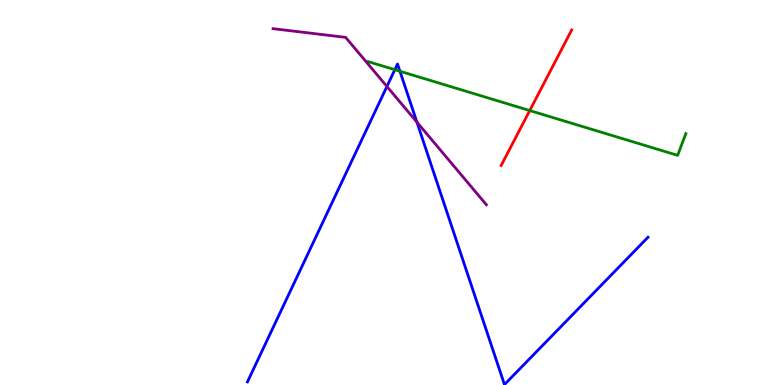[{'lines': ['blue', 'red'], 'intersections': []}, {'lines': ['green', 'red'], 'intersections': [{'x': 6.84, 'y': 7.13}]}, {'lines': ['purple', 'red'], 'intersections': []}, {'lines': ['blue', 'green'], 'intersections': [{'x': 5.09, 'y': 8.19}, {'x': 5.16, 'y': 8.15}]}, {'lines': ['blue', 'purple'], 'intersections': [{'x': 4.99, 'y': 7.75}, {'x': 5.38, 'y': 6.83}]}, {'lines': ['green', 'purple'], 'intersections': []}]